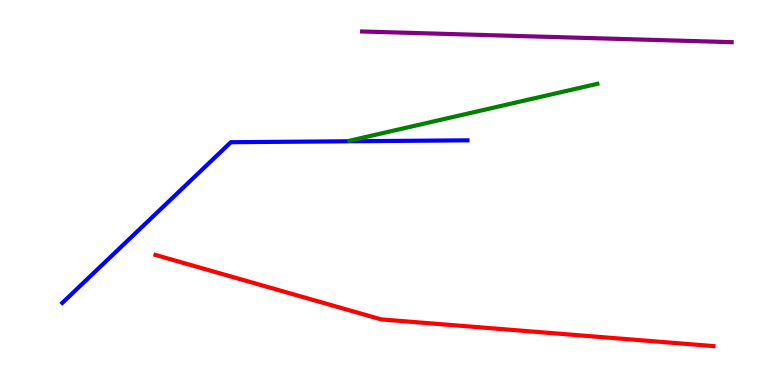[{'lines': ['blue', 'red'], 'intersections': []}, {'lines': ['green', 'red'], 'intersections': []}, {'lines': ['purple', 'red'], 'intersections': []}, {'lines': ['blue', 'green'], 'intersections': []}, {'lines': ['blue', 'purple'], 'intersections': []}, {'lines': ['green', 'purple'], 'intersections': []}]